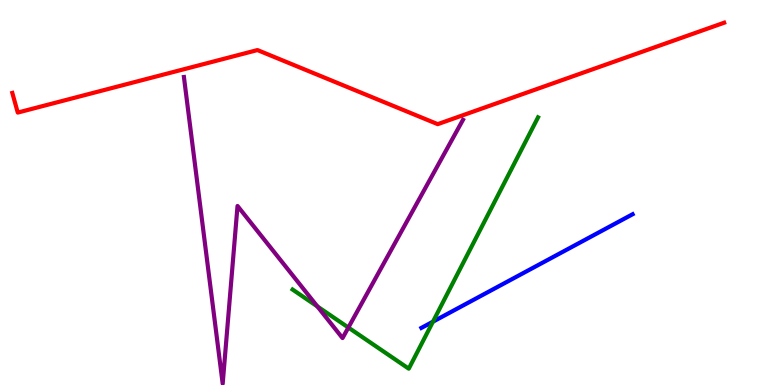[{'lines': ['blue', 'red'], 'intersections': []}, {'lines': ['green', 'red'], 'intersections': []}, {'lines': ['purple', 'red'], 'intersections': []}, {'lines': ['blue', 'green'], 'intersections': [{'x': 5.59, 'y': 1.64}]}, {'lines': ['blue', 'purple'], 'intersections': []}, {'lines': ['green', 'purple'], 'intersections': [{'x': 4.1, 'y': 2.04}, {'x': 4.5, 'y': 1.49}]}]